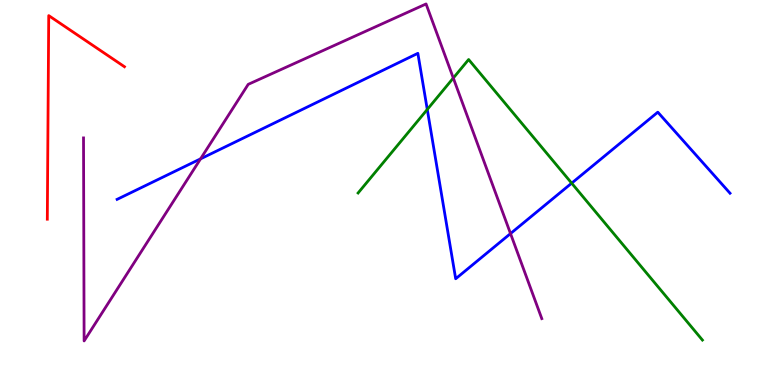[{'lines': ['blue', 'red'], 'intersections': []}, {'lines': ['green', 'red'], 'intersections': []}, {'lines': ['purple', 'red'], 'intersections': []}, {'lines': ['blue', 'green'], 'intersections': [{'x': 5.51, 'y': 7.16}, {'x': 7.38, 'y': 5.24}]}, {'lines': ['blue', 'purple'], 'intersections': [{'x': 2.59, 'y': 5.87}, {'x': 6.59, 'y': 3.93}]}, {'lines': ['green', 'purple'], 'intersections': [{'x': 5.85, 'y': 7.97}]}]